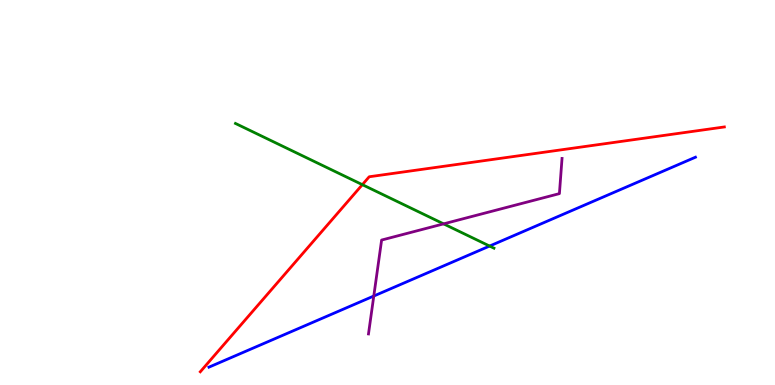[{'lines': ['blue', 'red'], 'intersections': []}, {'lines': ['green', 'red'], 'intersections': [{'x': 4.68, 'y': 5.2}]}, {'lines': ['purple', 'red'], 'intersections': []}, {'lines': ['blue', 'green'], 'intersections': [{'x': 6.32, 'y': 3.61}]}, {'lines': ['blue', 'purple'], 'intersections': [{'x': 4.82, 'y': 2.31}]}, {'lines': ['green', 'purple'], 'intersections': [{'x': 5.72, 'y': 4.19}]}]